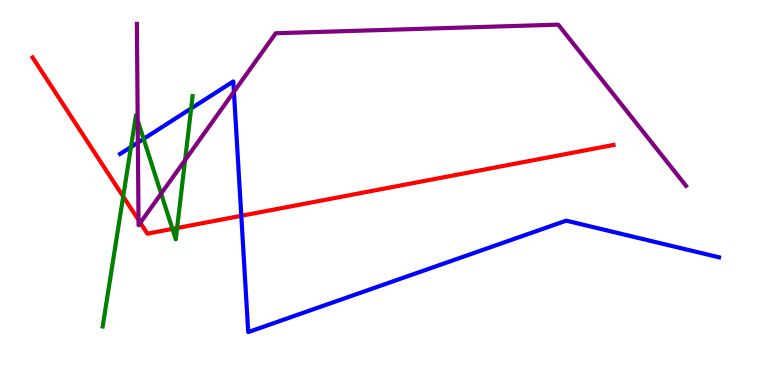[{'lines': ['blue', 'red'], 'intersections': [{'x': 3.11, 'y': 4.39}]}, {'lines': ['green', 'red'], 'intersections': [{'x': 1.59, 'y': 4.9}, {'x': 2.22, 'y': 4.05}, {'x': 2.29, 'y': 4.08}]}, {'lines': ['purple', 'red'], 'intersections': [{'x': 1.79, 'y': 4.29}, {'x': 1.81, 'y': 4.21}]}, {'lines': ['blue', 'green'], 'intersections': [{'x': 1.69, 'y': 6.18}, {'x': 1.85, 'y': 6.39}, {'x': 2.47, 'y': 7.18}]}, {'lines': ['blue', 'purple'], 'intersections': [{'x': 1.78, 'y': 6.3}, {'x': 3.02, 'y': 7.62}]}, {'lines': ['green', 'purple'], 'intersections': [{'x': 1.78, 'y': 6.87}, {'x': 2.08, 'y': 4.97}, {'x': 2.39, 'y': 5.84}]}]